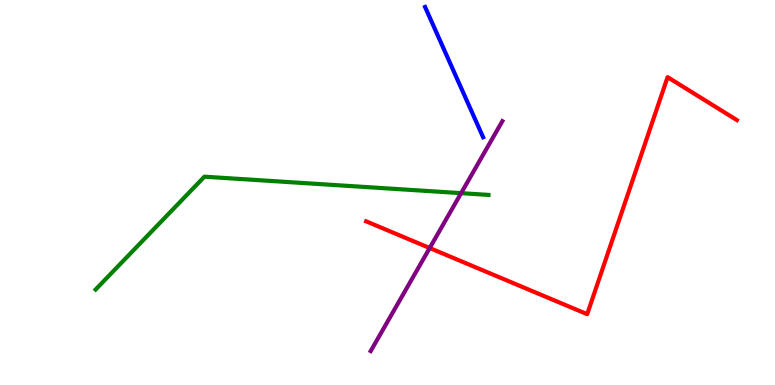[{'lines': ['blue', 'red'], 'intersections': []}, {'lines': ['green', 'red'], 'intersections': []}, {'lines': ['purple', 'red'], 'intersections': [{'x': 5.54, 'y': 3.56}]}, {'lines': ['blue', 'green'], 'intersections': []}, {'lines': ['blue', 'purple'], 'intersections': []}, {'lines': ['green', 'purple'], 'intersections': [{'x': 5.95, 'y': 4.98}]}]